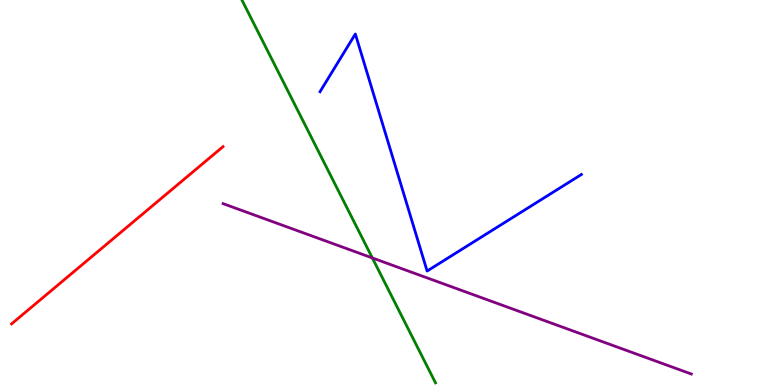[{'lines': ['blue', 'red'], 'intersections': []}, {'lines': ['green', 'red'], 'intersections': []}, {'lines': ['purple', 'red'], 'intersections': []}, {'lines': ['blue', 'green'], 'intersections': []}, {'lines': ['blue', 'purple'], 'intersections': []}, {'lines': ['green', 'purple'], 'intersections': [{'x': 4.8, 'y': 3.3}]}]